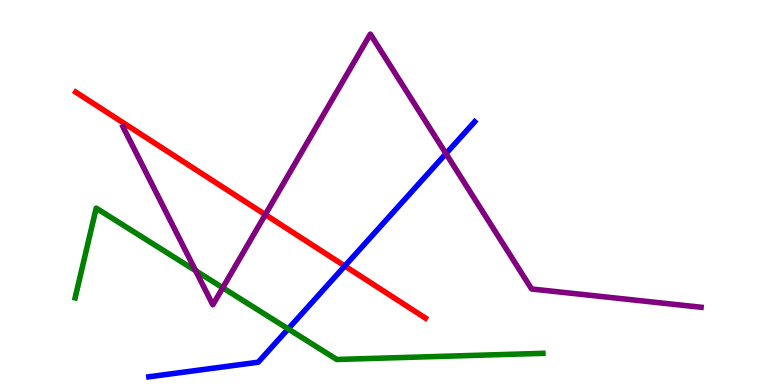[{'lines': ['blue', 'red'], 'intersections': [{'x': 4.45, 'y': 3.09}]}, {'lines': ['green', 'red'], 'intersections': []}, {'lines': ['purple', 'red'], 'intersections': [{'x': 3.42, 'y': 4.43}]}, {'lines': ['blue', 'green'], 'intersections': [{'x': 3.72, 'y': 1.46}]}, {'lines': ['blue', 'purple'], 'intersections': [{'x': 5.75, 'y': 6.01}]}, {'lines': ['green', 'purple'], 'intersections': [{'x': 2.52, 'y': 2.97}, {'x': 2.87, 'y': 2.53}]}]